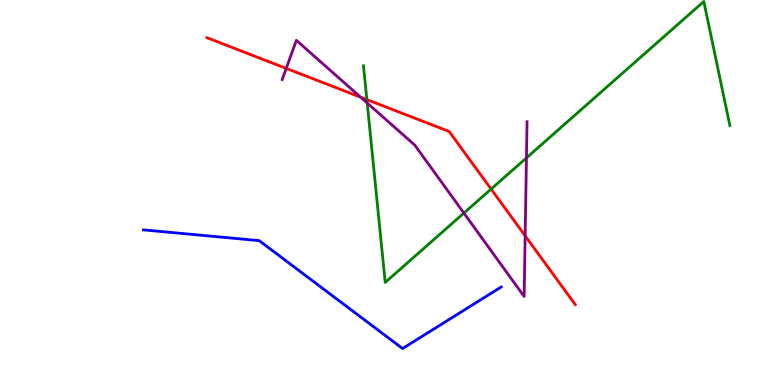[{'lines': ['blue', 'red'], 'intersections': []}, {'lines': ['green', 'red'], 'intersections': [{'x': 4.73, 'y': 7.41}, {'x': 6.34, 'y': 5.09}]}, {'lines': ['purple', 'red'], 'intersections': [{'x': 3.69, 'y': 8.22}, {'x': 4.65, 'y': 7.48}, {'x': 6.78, 'y': 3.88}]}, {'lines': ['blue', 'green'], 'intersections': []}, {'lines': ['blue', 'purple'], 'intersections': []}, {'lines': ['green', 'purple'], 'intersections': [{'x': 4.74, 'y': 7.32}, {'x': 5.99, 'y': 4.47}, {'x': 6.79, 'y': 5.9}]}]